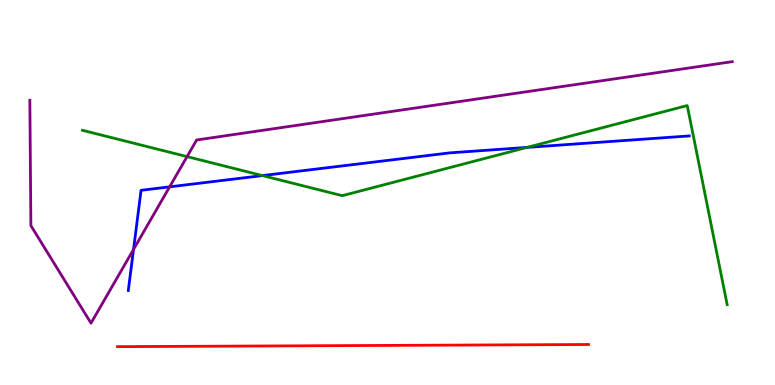[{'lines': ['blue', 'red'], 'intersections': []}, {'lines': ['green', 'red'], 'intersections': []}, {'lines': ['purple', 'red'], 'intersections': []}, {'lines': ['blue', 'green'], 'intersections': [{'x': 3.39, 'y': 5.44}, {'x': 6.8, 'y': 6.17}]}, {'lines': ['blue', 'purple'], 'intersections': [{'x': 1.72, 'y': 3.52}, {'x': 2.19, 'y': 5.15}]}, {'lines': ['green', 'purple'], 'intersections': [{'x': 2.41, 'y': 5.93}]}]